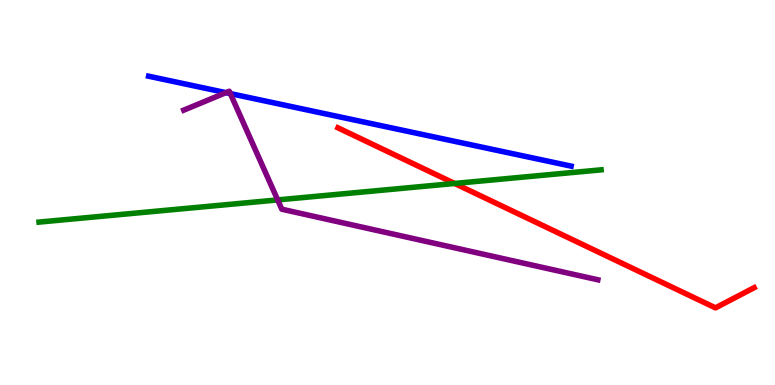[{'lines': ['blue', 'red'], 'intersections': []}, {'lines': ['green', 'red'], 'intersections': [{'x': 5.87, 'y': 5.23}]}, {'lines': ['purple', 'red'], 'intersections': []}, {'lines': ['blue', 'green'], 'intersections': []}, {'lines': ['blue', 'purple'], 'intersections': [{'x': 2.91, 'y': 7.59}, {'x': 2.97, 'y': 7.57}]}, {'lines': ['green', 'purple'], 'intersections': [{'x': 3.58, 'y': 4.81}]}]